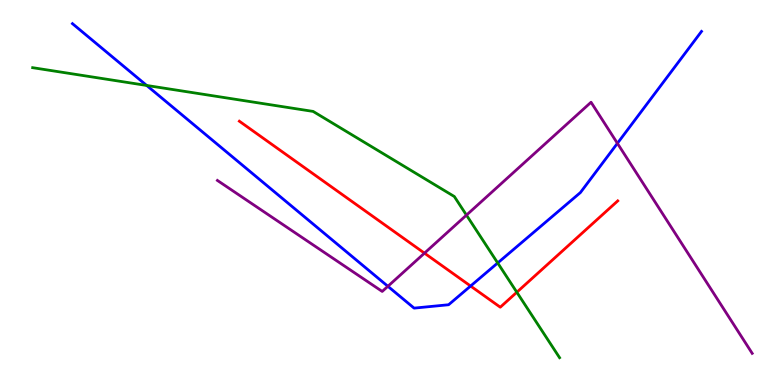[{'lines': ['blue', 'red'], 'intersections': [{'x': 6.07, 'y': 2.57}]}, {'lines': ['green', 'red'], 'intersections': [{'x': 6.67, 'y': 2.41}]}, {'lines': ['purple', 'red'], 'intersections': [{'x': 5.48, 'y': 3.42}]}, {'lines': ['blue', 'green'], 'intersections': [{'x': 1.89, 'y': 7.78}, {'x': 6.42, 'y': 3.17}]}, {'lines': ['blue', 'purple'], 'intersections': [{'x': 5.01, 'y': 2.56}, {'x': 7.97, 'y': 6.28}]}, {'lines': ['green', 'purple'], 'intersections': [{'x': 6.02, 'y': 4.41}]}]